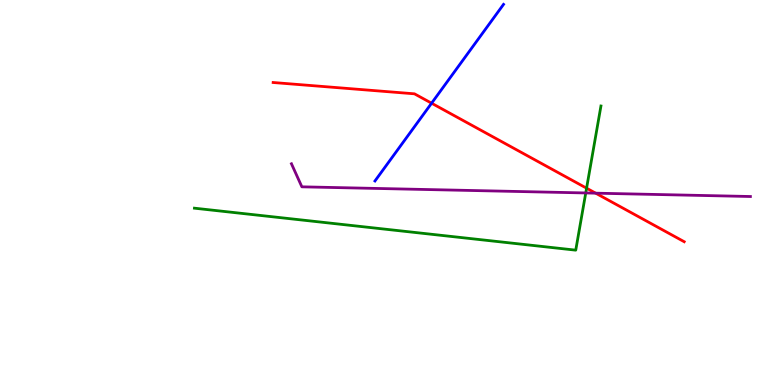[{'lines': ['blue', 'red'], 'intersections': [{'x': 5.57, 'y': 7.32}]}, {'lines': ['green', 'red'], 'intersections': [{'x': 7.57, 'y': 5.11}]}, {'lines': ['purple', 'red'], 'intersections': [{'x': 7.69, 'y': 4.98}]}, {'lines': ['blue', 'green'], 'intersections': []}, {'lines': ['blue', 'purple'], 'intersections': []}, {'lines': ['green', 'purple'], 'intersections': [{'x': 7.56, 'y': 4.99}]}]